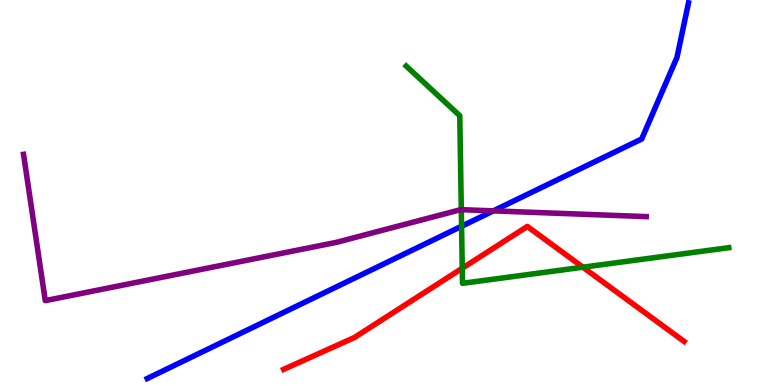[{'lines': ['blue', 'red'], 'intersections': []}, {'lines': ['green', 'red'], 'intersections': [{'x': 5.96, 'y': 3.03}, {'x': 7.52, 'y': 3.06}]}, {'lines': ['purple', 'red'], 'intersections': []}, {'lines': ['blue', 'green'], 'intersections': [{'x': 5.96, 'y': 4.12}]}, {'lines': ['blue', 'purple'], 'intersections': [{'x': 6.37, 'y': 4.52}]}, {'lines': ['green', 'purple'], 'intersections': [{'x': 5.95, 'y': 4.55}]}]